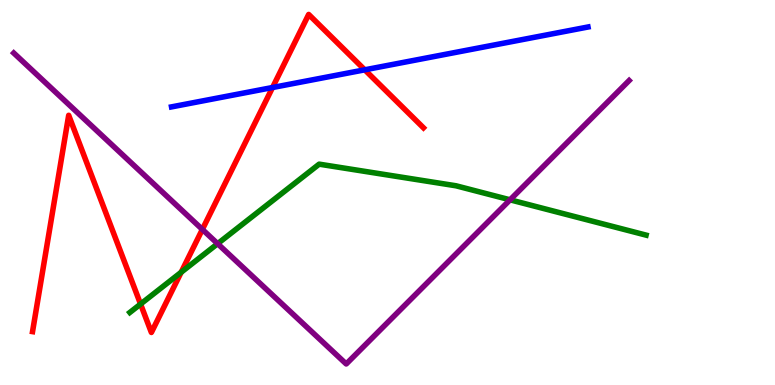[{'lines': ['blue', 'red'], 'intersections': [{'x': 3.52, 'y': 7.73}, {'x': 4.71, 'y': 8.19}]}, {'lines': ['green', 'red'], 'intersections': [{'x': 1.81, 'y': 2.1}, {'x': 2.34, 'y': 2.93}]}, {'lines': ['purple', 'red'], 'intersections': [{'x': 2.61, 'y': 4.04}]}, {'lines': ['blue', 'green'], 'intersections': []}, {'lines': ['blue', 'purple'], 'intersections': []}, {'lines': ['green', 'purple'], 'intersections': [{'x': 2.81, 'y': 3.67}, {'x': 6.58, 'y': 4.81}]}]